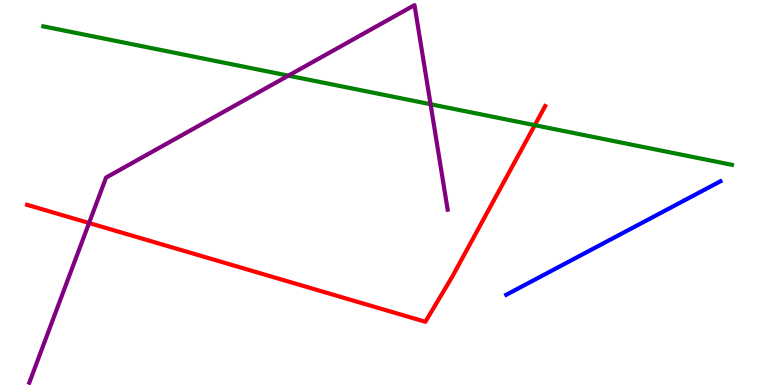[{'lines': ['blue', 'red'], 'intersections': []}, {'lines': ['green', 'red'], 'intersections': [{'x': 6.9, 'y': 6.75}]}, {'lines': ['purple', 'red'], 'intersections': [{'x': 1.15, 'y': 4.21}]}, {'lines': ['blue', 'green'], 'intersections': []}, {'lines': ['blue', 'purple'], 'intersections': []}, {'lines': ['green', 'purple'], 'intersections': [{'x': 3.72, 'y': 8.04}, {'x': 5.56, 'y': 7.29}]}]